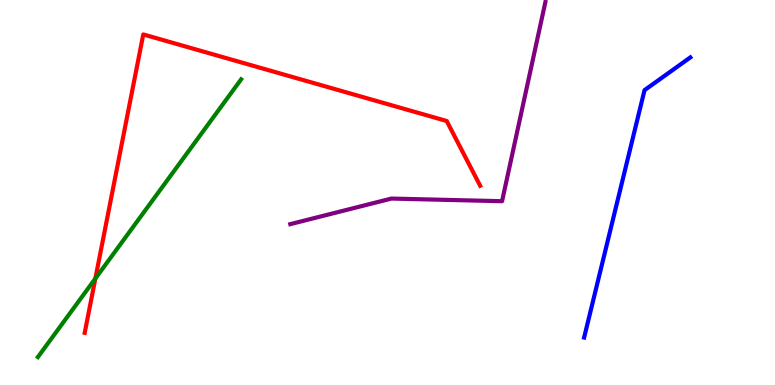[{'lines': ['blue', 'red'], 'intersections': []}, {'lines': ['green', 'red'], 'intersections': [{'x': 1.23, 'y': 2.77}]}, {'lines': ['purple', 'red'], 'intersections': []}, {'lines': ['blue', 'green'], 'intersections': []}, {'lines': ['blue', 'purple'], 'intersections': []}, {'lines': ['green', 'purple'], 'intersections': []}]